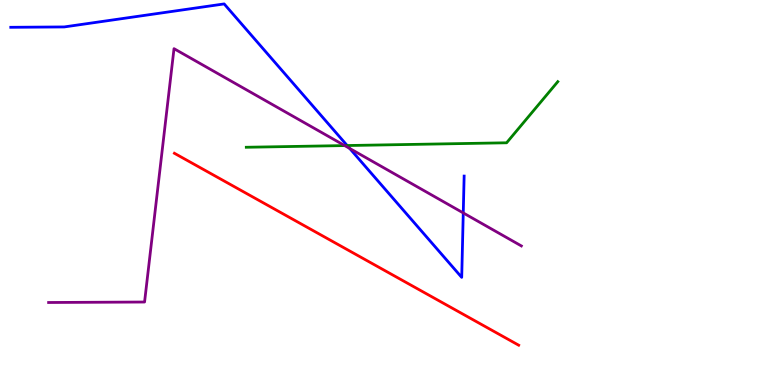[{'lines': ['blue', 'red'], 'intersections': []}, {'lines': ['green', 'red'], 'intersections': []}, {'lines': ['purple', 'red'], 'intersections': []}, {'lines': ['blue', 'green'], 'intersections': [{'x': 4.48, 'y': 6.22}]}, {'lines': ['blue', 'purple'], 'intersections': [{'x': 4.51, 'y': 6.14}, {'x': 5.98, 'y': 4.47}]}, {'lines': ['green', 'purple'], 'intersections': [{'x': 4.45, 'y': 6.22}]}]